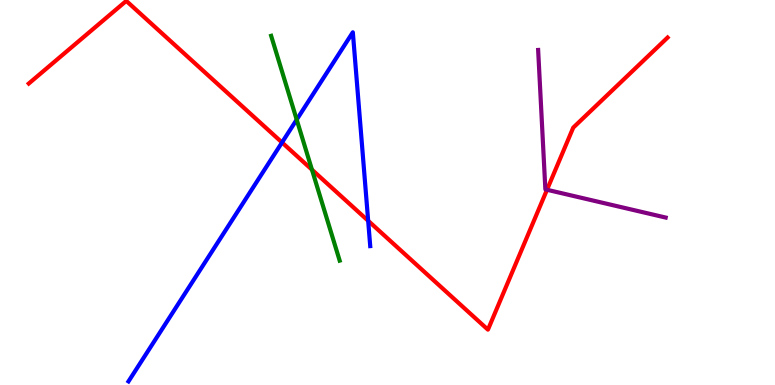[{'lines': ['blue', 'red'], 'intersections': [{'x': 3.64, 'y': 6.3}, {'x': 4.75, 'y': 4.27}]}, {'lines': ['green', 'red'], 'intersections': [{'x': 4.03, 'y': 5.59}]}, {'lines': ['purple', 'red'], 'intersections': [{'x': 7.06, 'y': 5.07}]}, {'lines': ['blue', 'green'], 'intersections': [{'x': 3.83, 'y': 6.89}]}, {'lines': ['blue', 'purple'], 'intersections': []}, {'lines': ['green', 'purple'], 'intersections': []}]